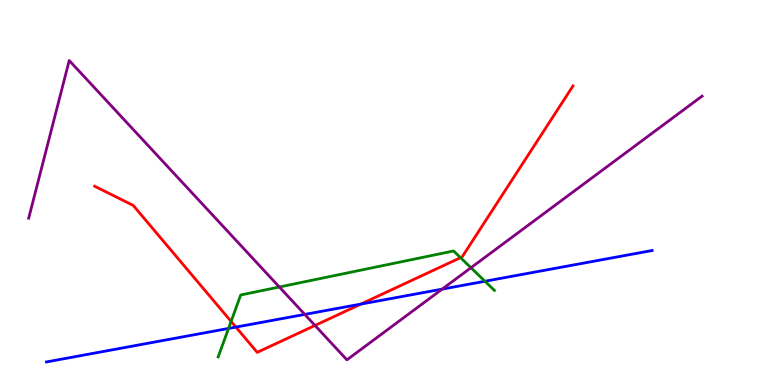[{'lines': ['blue', 'red'], 'intersections': [{'x': 3.04, 'y': 1.5}, {'x': 4.66, 'y': 2.1}]}, {'lines': ['green', 'red'], 'intersections': [{'x': 2.98, 'y': 1.65}, {'x': 5.94, 'y': 3.31}]}, {'lines': ['purple', 'red'], 'intersections': [{'x': 4.06, 'y': 1.55}]}, {'lines': ['blue', 'green'], 'intersections': [{'x': 2.95, 'y': 1.47}, {'x': 6.26, 'y': 2.69}]}, {'lines': ['blue', 'purple'], 'intersections': [{'x': 3.93, 'y': 1.83}, {'x': 5.71, 'y': 2.49}]}, {'lines': ['green', 'purple'], 'intersections': [{'x': 3.6, 'y': 2.55}, {'x': 6.08, 'y': 3.05}]}]